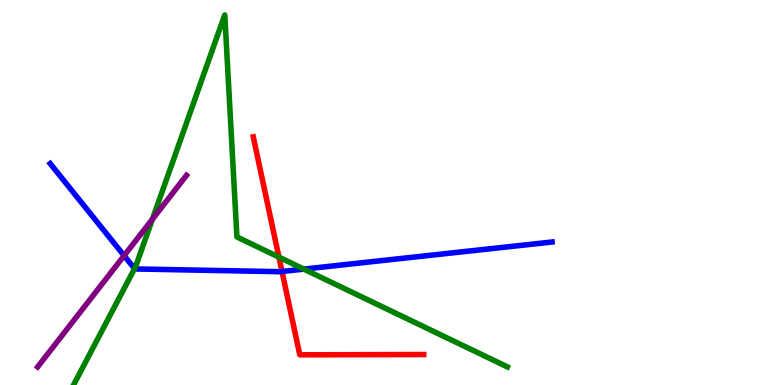[{'lines': ['blue', 'red'], 'intersections': [{'x': 3.64, 'y': 2.95}]}, {'lines': ['green', 'red'], 'intersections': [{'x': 3.6, 'y': 3.32}]}, {'lines': ['purple', 'red'], 'intersections': []}, {'lines': ['blue', 'green'], 'intersections': [{'x': 1.74, 'y': 3.02}, {'x': 3.92, 'y': 3.01}]}, {'lines': ['blue', 'purple'], 'intersections': [{'x': 1.6, 'y': 3.36}]}, {'lines': ['green', 'purple'], 'intersections': [{'x': 1.97, 'y': 4.31}]}]